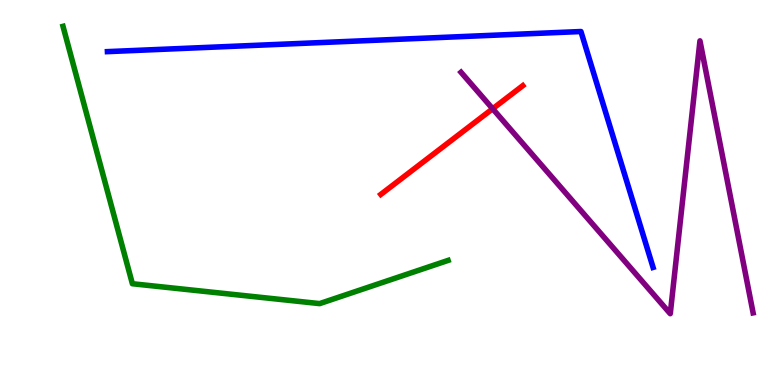[{'lines': ['blue', 'red'], 'intersections': []}, {'lines': ['green', 'red'], 'intersections': []}, {'lines': ['purple', 'red'], 'intersections': [{'x': 6.36, 'y': 7.17}]}, {'lines': ['blue', 'green'], 'intersections': []}, {'lines': ['blue', 'purple'], 'intersections': []}, {'lines': ['green', 'purple'], 'intersections': []}]